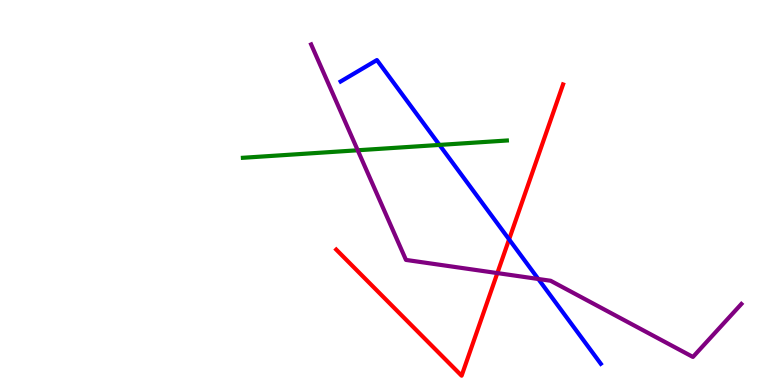[{'lines': ['blue', 'red'], 'intersections': [{'x': 6.57, 'y': 3.78}]}, {'lines': ['green', 'red'], 'intersections': []}, {'lines': ['purple', 'red'], 'intersections': [{'x': 6.42, 'y': 2.91}]}, {'lines': ['blue', 'green'], 'intersections': [{'x': 5.67, 'y': 6.24}]}, {'lines': ['blue', 'purple'], 'intersections': [{'x': 6.95, 'y': 2.75}]}, {'lines': ['green', 'purple'], 'intersections': [{'x': 4.62, 'y': 6.1}]}]